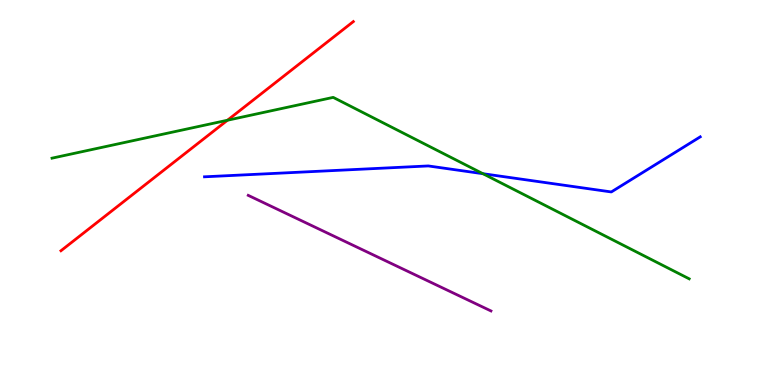[{'lines': ['blue', 'red'], 'intersections': []}, {'lines': ['green', 'red'], 'intersections': [{'x': 2.94, 'y': 6.88}]}, {'lines': ['purple', 'red'], 'intersections': []}, {'lines': ['blue', 'green'], 'intersections': [{'x': 6.23, 'y': 5.49}]}, {'lines': ['blue', 'purple'], 'intersections': []}, {'lines': ['green', 'purple'], 'intersections': []}]